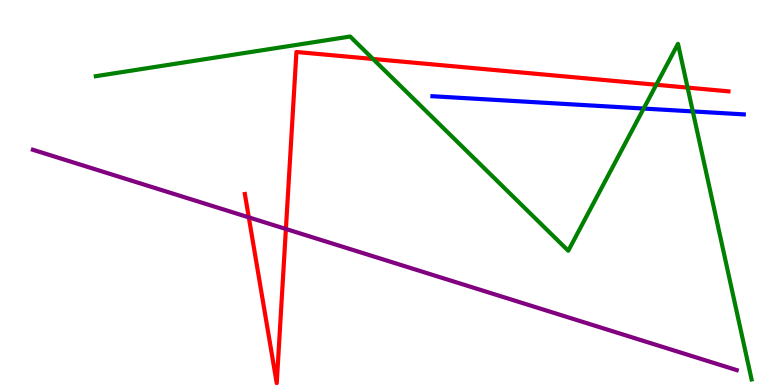[{'lines': ['blue', 'red'], 'intersections': []}, {'lines': ['green', 'red'], 'intersections': [{'x': 4.81, 'y': 8.47}, {'x': 8.47, 'y': 7.8}, {'x': 8.87, 'y': 7.72}]}, {'lines': ['purple', 'red'], 'intersections': [{'x': 3.21, 'y': 4.35}, {'x': 3.69, 'y': 4.05}]}, {'lines': ['blue', 'green'], 'intersections': [{'x': 8.31, 'y': 7.18}, {'x': 8.94, 'y': 7.11}]}, {'lines': ['blue', 'purple'], 'intersections': []}, {'lines': ['green', 'purple'], 'intersections': []}]